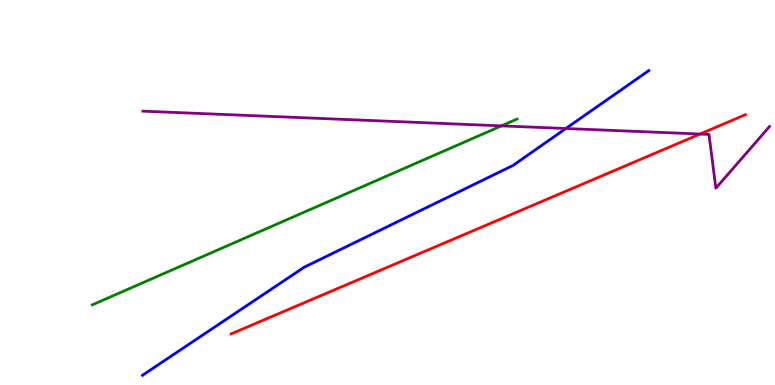[{'lines': ['blue', 'red'], 'intersections': []}, {'lines': ['green', 'red'], 'intersections': []}, {'lines': ['purple', 'red'], 'intersections': [{'x': 9.03, 'y': 6.52}]}, {'lines': ['blue', 'green'], 'intersections': []}, {'lines': ['blue', 'purple'], 'intersections': [{'x': 7.3, 'y': 6.66}]}, {'lines': ['green', 'purple'], 'intersections': [{'x': 6.47, 'y': 6.73}]}]